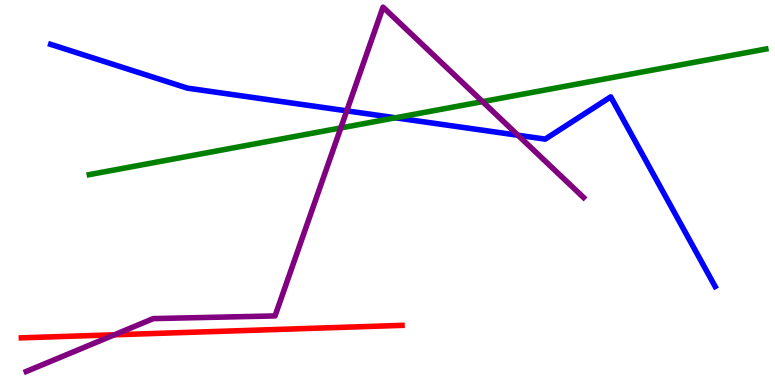[{'lines': ['blue', 'red'], 'intersections': []}, {'lines': ['green', 'red'], 'intersections': []}, {'lines': ['purple', 'red'], 'intersections': [{'x': 1.48, 'y': 1.3}]}, {'lines': ['blue', 'green'], 'intersections': [{'x': 5.1, 'y': 6.94}]}, {'lines': ['blue', 'purple'], 'intersections': [{'x': 4.47, 'y': 7.12}, {'x': 6.68, 'y': 6.49}]}, {'lines': ['green', 'purple'], 'intersections': [{'x': 4.4, 'y': 6.68}, {'x': 6.23, 'y': 7.36}]}]